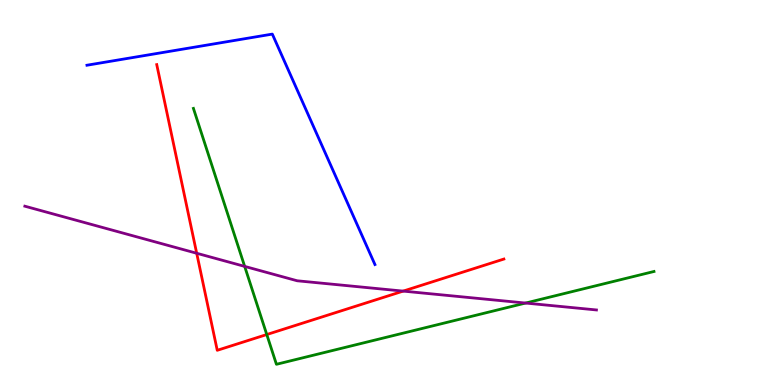[{'lines': ['blue', 'red'], 'intersections': []}, {'lines': ['green', 'red'], 'intersections': [{'x': 3.44, 'y': 1.31}]}, {'lines': ['purple', 'red'], 'intersections': [{'x': 2.54, 'y': 3.42}, {'x': 5.2, 'y': 2.44}]}, {'lines': ['blue', 'green'], 'intersections': []}, {'lines': ['blue', 'purple'], 'intersections': []}, {'lines': ['green', 'purple'], 'intersections': [{'x': 3.16, 'y': 3.08}, {'x': 6.78, 'y': 2.13}]}]